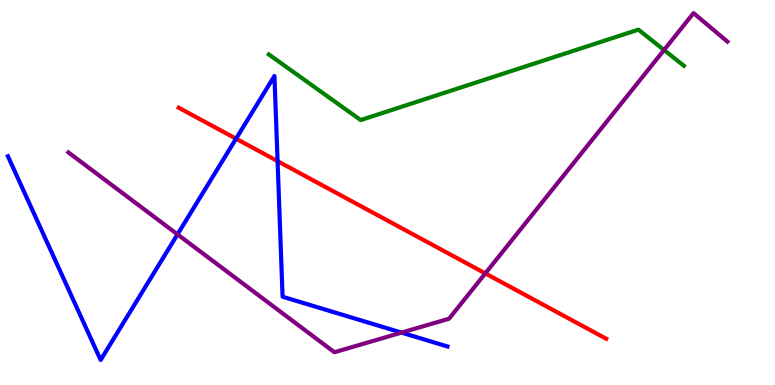[{'lines': ['blue', 'red'], 'intersections': [{'x': 3.05, 'y': 6.4}, {'x': 3.58, 'y': 5.81}]}, {'lines': ['green', 'red'], 'intersections': []}, {'lines': ['purple', 'red'], 'intersections': [{'x': 6.26, 'y': 2.9}]}, {'lines': ['blue', 'green'], 'intersections': []}, {'lines': ['blue', 'purple'], 'intersections': [{'x': 2.29, 'y': 3.91}, {'x': 5.18, 'y': 1.36}]}, {'lines': ['green', 'purple'], 'intersections': [{'x': 8.57, 'y': 8.7}]}]